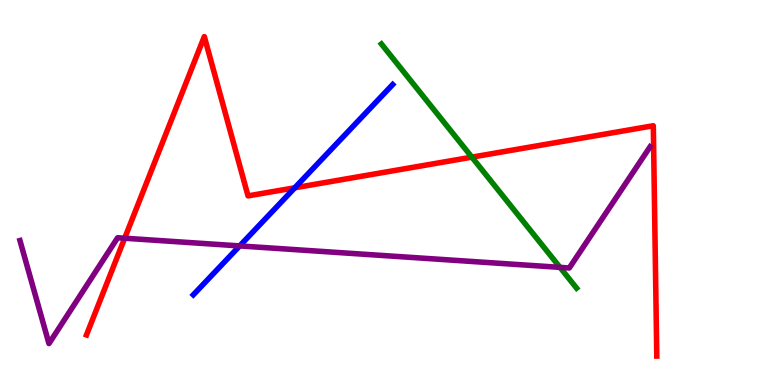[{'lines': ['blue', 'red'], 'intersections': [{'x': 3.8, 'y': 5.12}]}, {'lines': ['green', 'red'], 'intersections': [{'x': 6.09, 'y': 5.92}]}, {'lines': ['purple', 'red'], 'intersections': [{'x': 1.61, 'y': 3.81}]}, {'lines': ['blue', 'green'], 'intersections': []}, {'lines': ['blue', 'purple'], 'intersections': [{'x': 3.09, 'y': 3.61}]}, {'lines': ['green', 'purple'], 'intersections': [{'x': 7.23, 'y': 3.06}]}]